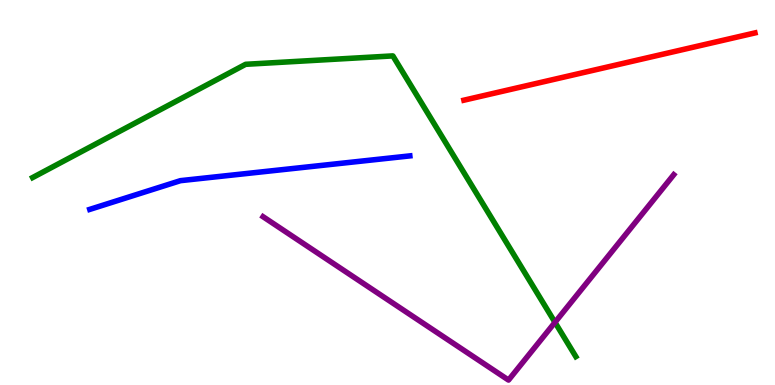[{'lines': ['blue', 'red'], 'intersections': []}, {'lines': ['green', 'red'], 'intersections': []}, {'lines': ['purple', 'red'], 'intersections': []}, {'lines': ['blue', 'green'], 'intersections': []}, {'lines': ['blue', 'purple'], 'intersections': []}, {'lines': ['green', 'purple'], 'intersections': [{'x': 7.16, 'y': 1.63}]}]